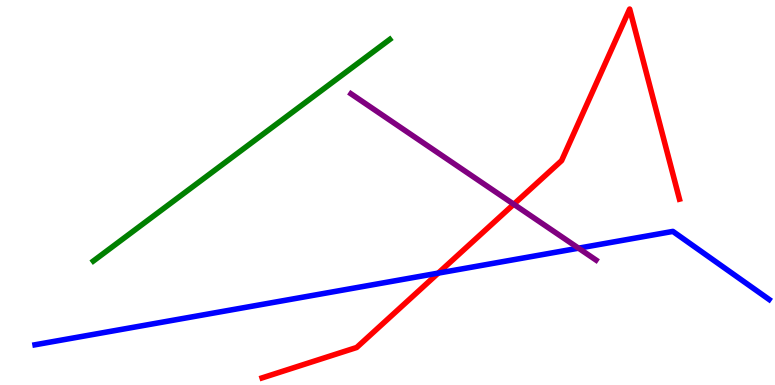[{'lines': ['blue', 'red'], 'intersections': [{'x': 5.65, 'y': 2.91}]}, {'lines': ['green', 'red'], 'intersections': []}, {'lines': ['purple', 'red'], 'intersections': [{'x': 6.63, 'y': 4.69}]}, {'lines': ['blue', 'green'], 'intersections': []}, {'lines': ['blue', 'purple'], 'intersections': [{'x': 7.46, 'y': 3.55}]}, {'lines': ['green', 'purple'], 'intersections': []}]